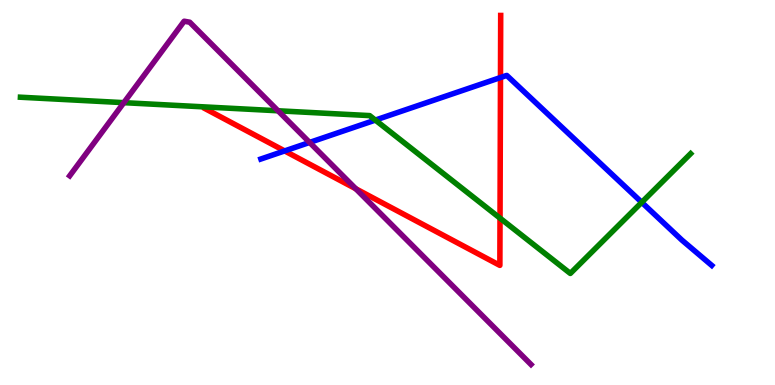[{'lines': ['blue', 'red'], 'intersections': [{'x': 3.67, 'y': 6.08}, {'x': 6.46, 'y': 7.99}]}, {'lines': ['green', 'red'], 'intersections': [{'x': 6.45, 'y': 4.33}]}, {'lines': ['purple', 'red'], 'intersections': [{'x': 4.59, 'y': 5.1}]}, {'lines': ['blue', 'green'], 'intersections': [{'x': 4.84, 'y': 6.88}, {'x': 8.28, 'y': 4.74}]}, {'lines': ['blue', 'purple'], 'intersections': [{'x': 3.99, 'y': 6.3}]}, {'lines': ['green', 'purple'], 'intersections': [{'x': 1.6, 'y': 7.33}, {'x': 3.59, 'y': 7.12}]}]